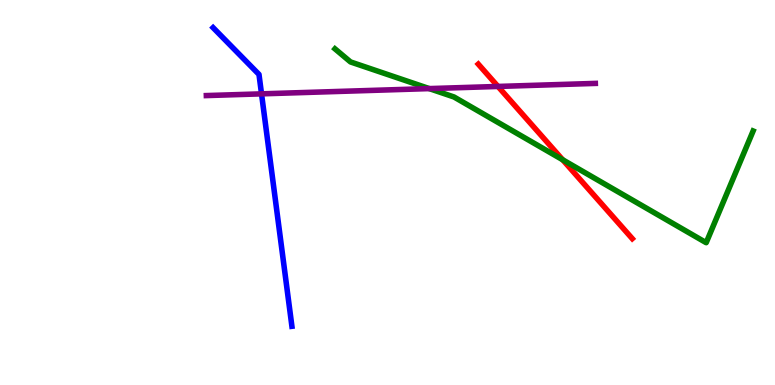[{'lines': ['blue', 'red'], 'intersections': []}, {'lines': ['green', 'red'], 'intersections': [{'x': 7.26, 'y': 5.85}]}, {'lines': ['purple', 'red'], 'intersections': [{'x': 6.43, 'y': 7.75}]}, {'lines': ['blue', 'green'], 'intersections': []}, {'lines': ['blue', 'purple'], 'intersections': [{'x': 3.37, 'y': 7.56}]}, {'lines': ['green', 'purple'], 'intersections': [{'x': 5.54, 'y': 7.7}]}]